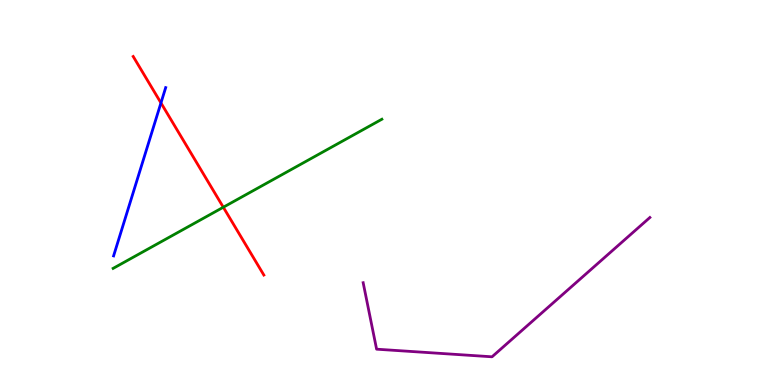[{'lines': ['blue', 'red'], 'intersections': [{'x': 2.08, 'y': 7.33}]}, {'lines': ['green', 'red'], 'intersections': [{'x': 2.88, 'y': 4.62}]}, {'lines': ['purple', 'red'], 'intersections': []}, {'lines': ['blue', 'green'], 'intersections': []}, {'lines': ['blue', 'purple'], 'intersections': []}, {'lines': ['green', 'purple'], 'intersections': []}]